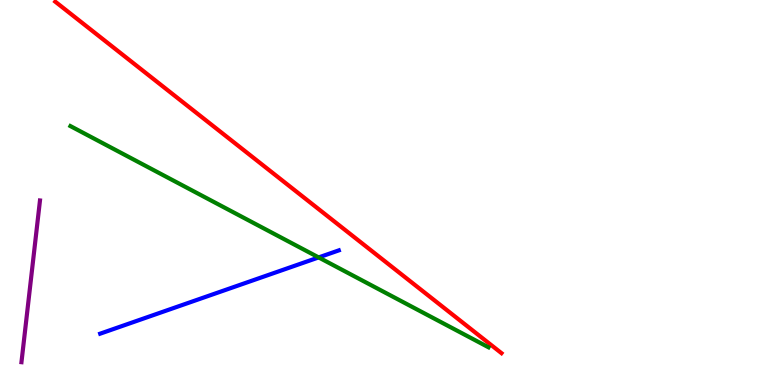[{'lines': ['blue', 'red'], 'intersections': []}, {'lines': ['green', 'red'], 'intersections': []}, {'lines': ['purple', 'red'], 'intersections': []}, {'lines': ['blue', 'green'], 'intersections': [{'x': 4.11, 'y': 3.31}]}, {'lines': ['blue', 'purple'], 'intersections': []}, {'lines': ['green', 'purple'], 'intersections': []}]